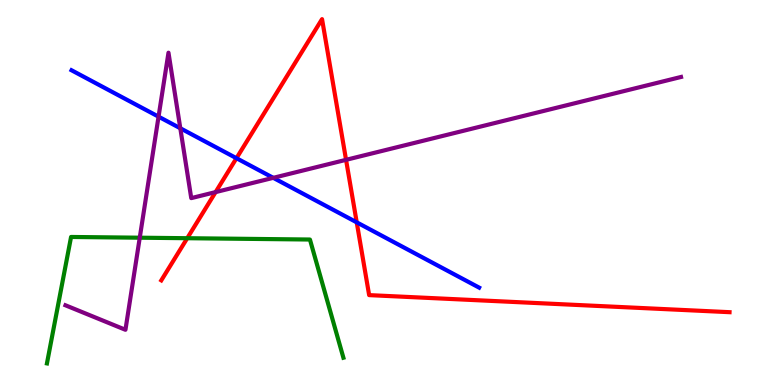[{'lines': ['blue', 'red'], 'intersections': [{'x': 3.05, 'y': 5.89}, {'x': 4.6, 'y': 4.23}]}, {'lines': ['green', 'red'], 'intersections': [{'x': 2.42, 'y': 3.81}]}, {'lines': ['purple', 'red'], 'intersections': [{'x': 2.78, 'y': 5.01}, {'x': 4.47, 'y': 5.85}]}, {'lines': ['blue', 'green'], 'intersections': []}, {'lines': ['blue', 'purple'], 'intersections': [{'x': 2.05, 'y': 6.97}, {'x': 2.33, 'y': 6.67}, {'x': 3.53, 'y': 5.38}]}, {'lines': ['green', 'purple'], 'intersections': [{'x': 1.8, 'y': 3.83}]}]